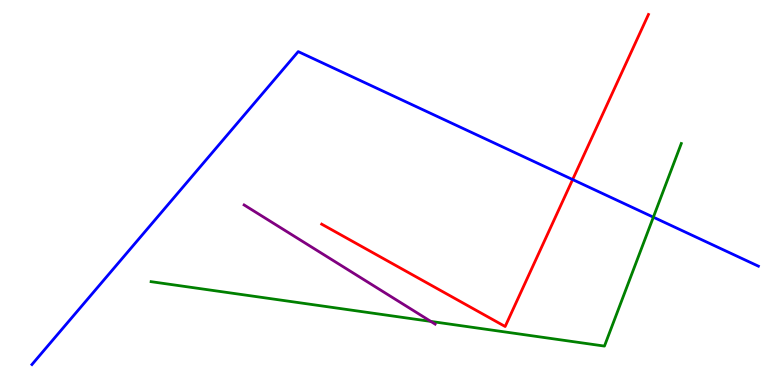[{'lines': ['blue', 'red'], 'intersections': [{'x': 7.39, 'y': 5.34}]}, {'lines': ['green', 'red'], 'intersections': []}, {'lines': ['purple', 'red'], 'intersections': []}, {'lines': ['blue', 'green'], 'intersections': [{'x': 8.43, 'y': 4.36}]}, {'lines': ['blue', 'purple'], 'intersections': []}, {'lines': ['green', 'purple'], 'intersections': [{'x': 5.56, 'y': 1.65}]}]